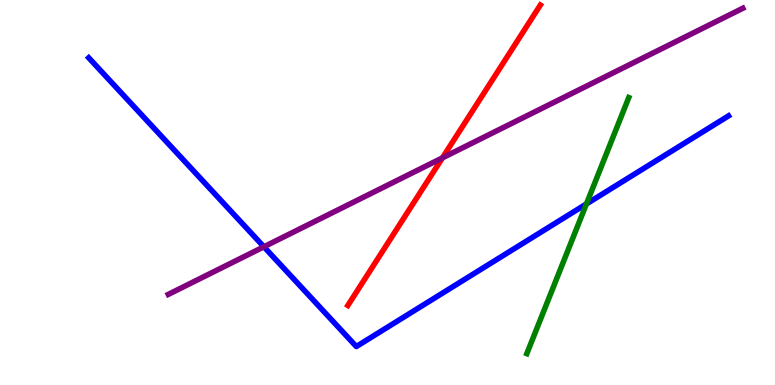[{'lines': ['blue', 'red'], 'intersections': []}, {'lines': ['green', 'red'], 'intersections': []}, {'lines': ['purple', 'red'], 'intersections': [{'x': 5.71, 'y': 5.9}]}, {'lines': ['blue', 'green'], 'intersections': [{'x': 7.57, 'y': 4.7}]}, {'lines': ['blue', 'purple'], 'intersections': [{'x': 3.41, 'y': 3.59}]}, {'lines': ['green', 'purple'], 'intersections': []}]